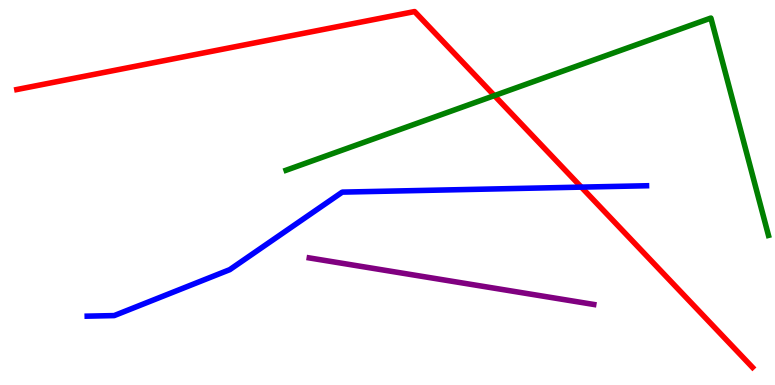[{'lines': ['blue', 'red'], 'intersections': [{'x': 7.5, 'y': 5.14}]}, {'lines': ['green', 'red'], 'intersections': [{'x': 6.38, 'y': 7.52}]}, {'lines': ['purple', 'red'], 'intersections': []}, {'lines': ['blue', 'green'], 'intersections': []}, {'lines': ['blue', 'purple'], 'intersections': []}, {'lines': ['green', 'purple'], 'intersections': []}]